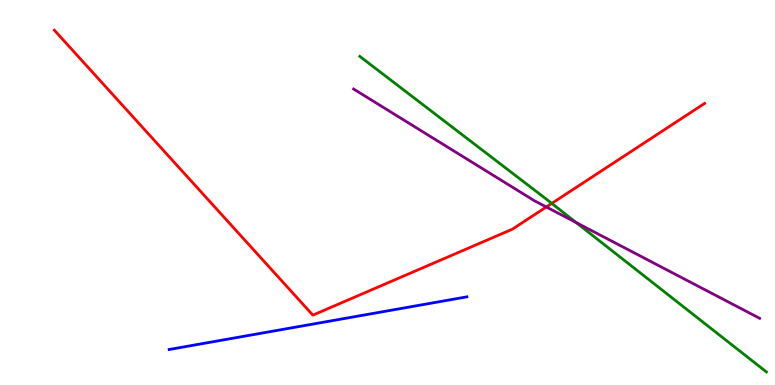[{'lines': ['blue', 'red'], 'intersections': []}, {'lines': ['green', 'red'], 'intersections': [{'x': 7.12, 'y': 4.72}]}, {'lines': ['purple', 'red'], 'intersections': [{'x': 7.05, 'y': 4.62}]}, {'lines': ['blue', 'green'], 'intersections': []}, {'lines': ['blue', 'purple'], 'intersections': []}, {'lines': ['green', 'purple'], 'intersections': [{'x': 7.43, 'y': 4.22}]}]